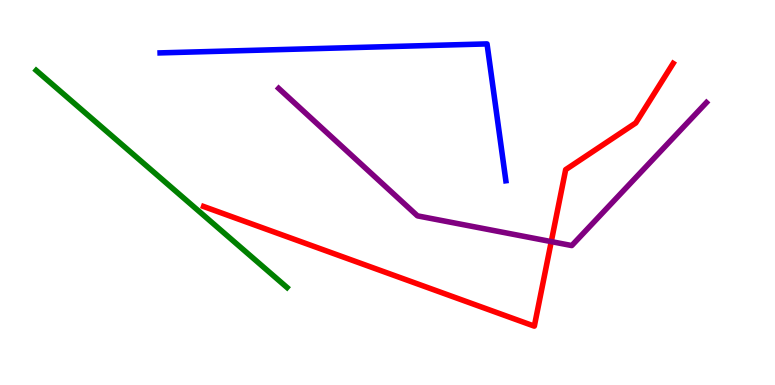[{'lines': ['blue', 'red'], 'intersections': []}, {'lines': ['green', 'red'], 'intersections': []}, {'lines': ['purple', 'red'], 'intersections': [{'x': 7.11, 'y': 3.72}]}, {'lines': ['blue', 'green'], 'intersections': []}, {'lines': ['blue', 'purple'], 'intersections': []}, {'lines': ['green', 'purple'], 'intersections': []}]